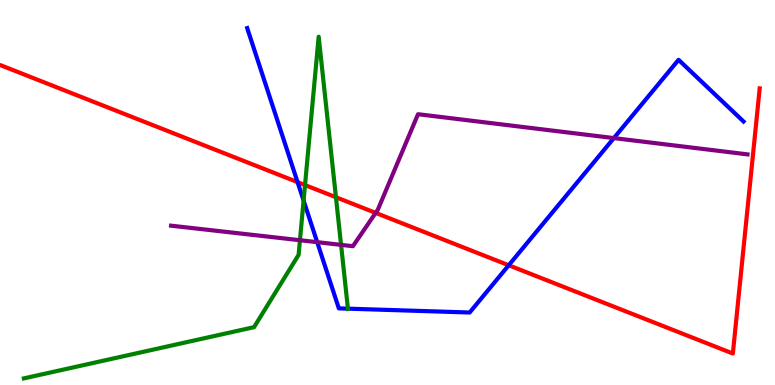[{'lines': ['blue', 'red'], 'intersections': [{'x': 3.84, 'y': 5.27}, {'x': 6.56, 'y': 3.11}]}, {'lines': ['green', 'red'], 'intersections': [{'x': 3.94, 'y': 5.19}, {'x': 4.33, 'y': 4.88}]}, {'lines': ['purple', 'red'], 'intersections': [{'x': 4.85, 'y': 4.47}]}, {'lines': ['blue', 'green'], 'intersections': [{'x': 3.92, 'y': 4.79}, {'x': 4.49, 'y': 1.98}]}, {'lines': ['blue', 'purple'], 'intersections': [{'x': 4.09, 'y': 3.71}, {'x': 7.92, 'y': 6.41}]}, {'lines': ['green', 'purple'], 'intersections': [{'x': 3.87, 'y': 3.76}, {'x': 4.4, 'y': 3.64}]}]